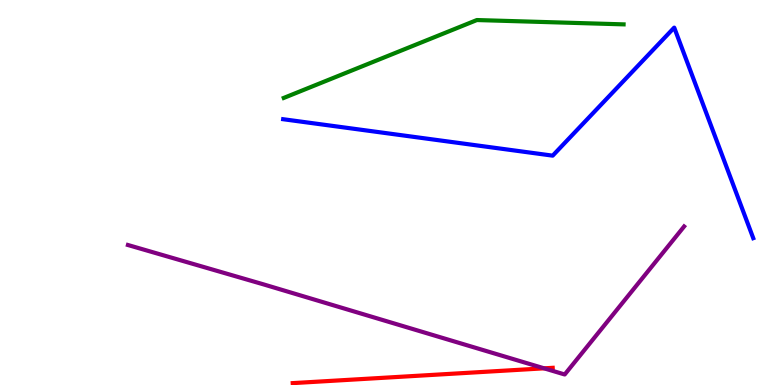[{'lines': ['blue', 'red'], 'intersections': []}, {'lines': ['green', 'red'], 'intersections': []}, {'lines': ['purple', 'red'], 'intersections': [{'x': 7.02, 'y': 0.433}]}, {'lines': ['blue', 'green'], 'intersections': []}, {'lines': ['blue', 'purple'], 'intersections': []}, {'lines': ['green', 'purple'], 'intersections': []}]